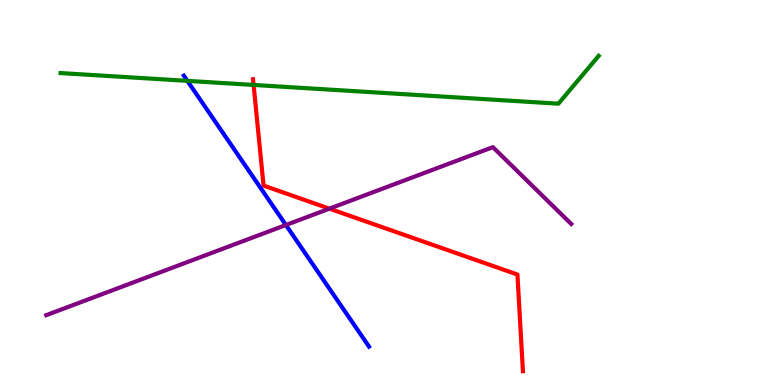[{'lines': ['blue', 'red'], 'intersections': []}, {'lines': ['green', 'red'], 'intersections': [{'x': 3.27, 'y': 7.79}]}, {'lines': ['purple', 'red'], 'intersections': [{'x': 4.25, 'y': 4.58}]}, {'lines': ['blue', 'green'], 'intersections': [{'x': 2.42, 'y': 7.9}]}, {'lines': ['blue', 'purple'], 'intersections': [{'x': 3.69, 'y': 4.16}]}, {'lines': ['green', 'purple'], 'intersections': []}]